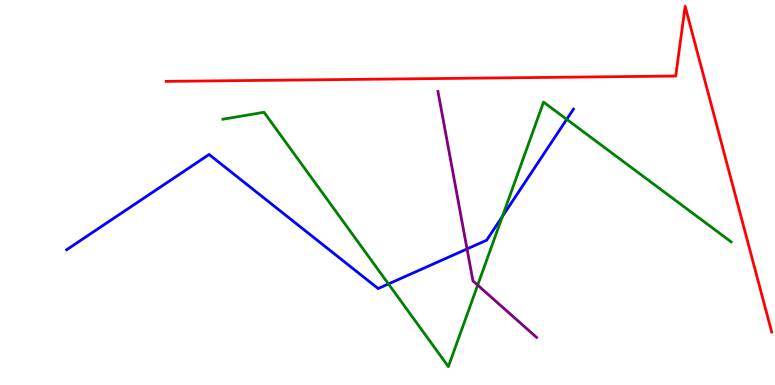[{'lines': ['blue', 'red'], 'intersections': []}, {'lines': ['green', 'red'], 'intersections': []}, {'lines': ['purple', 'red'], 'intersections': []}, {'lines': ['blue', 'green'], 'intersections': [{'x': 5.01, 'y': 2.62}, {'x': 6.48, 'y': 4.38}, {'x': 7.31, 'y': 6.9}]}, {'lines': ['blue', 'purple'], 'intersections': [{'x': 6.03, 'y': 3.53}]}, {'lines': ['green', 'purple'], 'intersections': [{'x': 6.16, 'y': 2.59}]}]